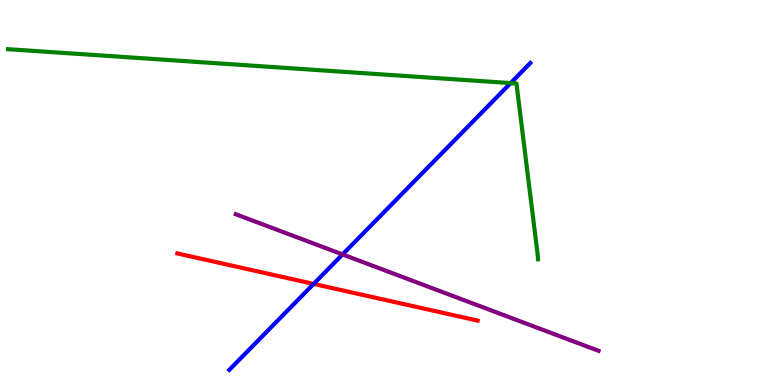[{'lines': ['blue', 'red'], 'intersections': [{'x': 4.05, 'y': 2.63}]}, {'lines': ['green', 'red'], 'intersections': []}, {'lines': ['purple', 'red'], 'intersections': []}, {'lines': ['blue', 'green'], 'intersections': [{'x': 6.59, 'y': 7.84}]}, {'lines': ['blue', 'purple'], 'intersections': [{'x': 4.42, 'y': 3.39}]}, {'lines': ['green', 'purple'], 'intersections': []}]